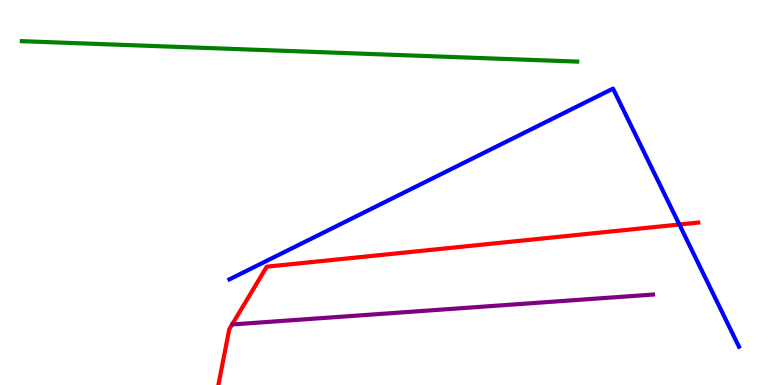[{'lines': ['blue', 'red'], 'intersections': [{'x': 8.77, 'y': 4.17}]}, {'lines': ['green', 'red'], 'intersections': []}, {'lines': ['purple', 'red'], 'intersections': []}, {'lines': ['blue', 'green'], 'intersections': []}, {'lines': ['blue', 'purple'], 'intersections': []}, {'lines': ['green', 'purple'], 'intersections': []}]